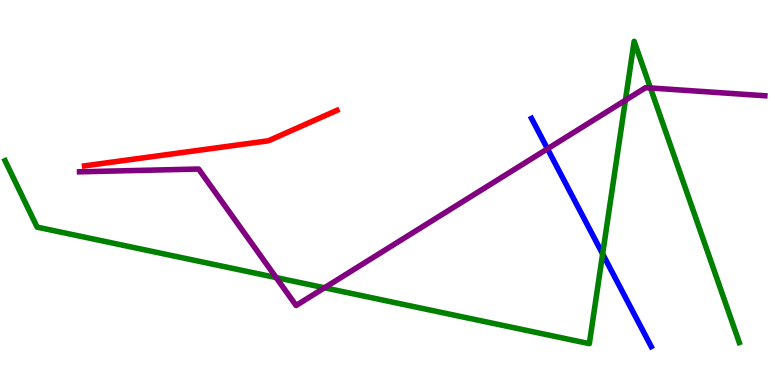[{'lines': ['blue', 'red'], 'intersections': []}, {'lines': ['green', 'red'], 'intersections': []}, {'lines': ['purple', 'red'], 'intersections': []}, {'lines': ['blue', 'green'], 'intersections': [{'x': 7.78, 'y': 3.4}]}, {'lines': ['blue', 'purple'], 'intersections': [{'x': 7.06, 'y': 6.13}]}, {'lines': ['green', 'purple'], 'intersections': [{'x': 3.56, 'y': 2.79}, {'x': 4.19, 'y': 2.53}, {'x': 8.07, 'y': 7.4}, {'x': 8.39, 'y': 7.72}]}]